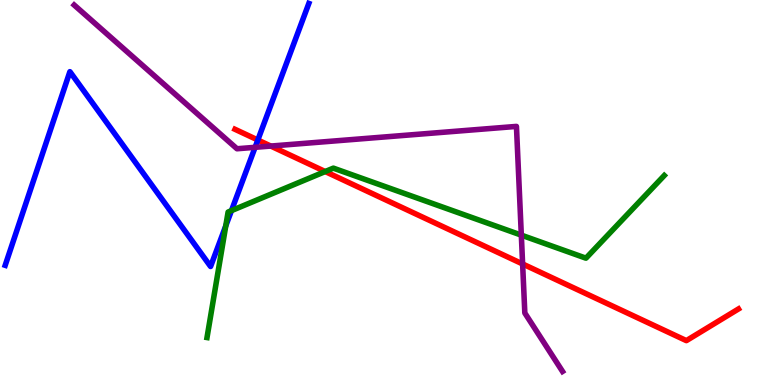[{'lines': ['blue', 'red'], 'intersections': [{'x': 3.33, 'y': 6.36}]}, {'lines': ['green', 'red'], 'intersections': [{'x': 4.2, 'y': 5.54}]}, {'lines': ['purple', 'red'], 'intersections': [{'x': 3.49, 'y': 6.21}, {'x': 6.74, 'y': 3.14}]}, {'lines': ['blue', 'green'], 'intersections': [{'x': 2.91, 'y': 4.13}, {'x': 2.99, 'y': 4.53}]}, {'lines': ['blue', 'purple'], 'intersections': [{'x': 3.29, 'y': 6.17}]}, {'lines': ['green', 'purple'], 'intersections': [{'x': 6.73, 'y': 3.89}]}]